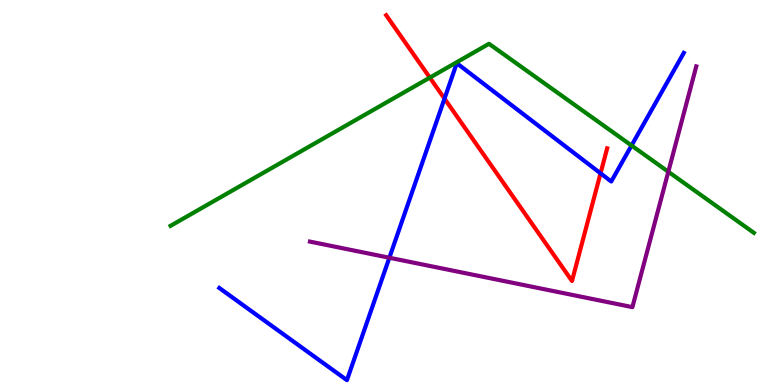[{'lines': ['blue', 'red'], 'intersections': [{'x': 5.74, 'y': 7.44}, {'x': 7.75, 'y': 5.5}]}, {'lines': ['green', 'red'], 'intersections': [{'x': 5.55, 'y': 7.98}]}, {'lines': ['purple', 'red'], 'intersections': []}, {'lines': ['blue', 'green'], 'intersections': [{'x': 8.15, 'y': 6.22}]}, {'lines': ['blue', 'purple'], 'intersections': [{'x': 5.02, 'y': 3.31}]}, {'lines': ['green', 'purple'], 'intersections': [{'x': 8.62, 'y': 5.54}]}]